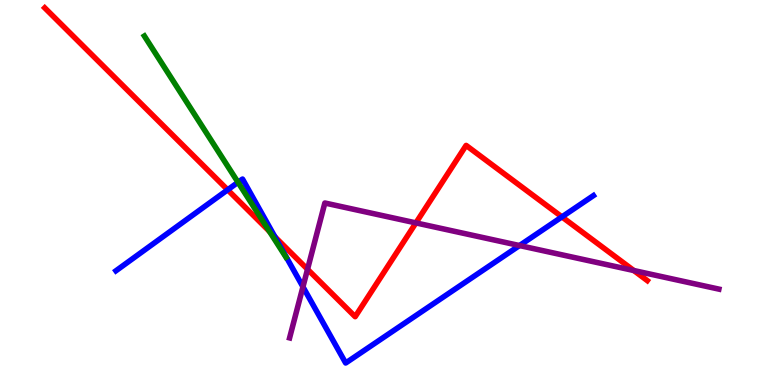[{'lines': ['blue', 'red'], 'intersections': [{'x': 2.94, 'y': 5.07}, {'x': 3.55, 'y': 3.85}, {'x': 7.25, 'y': 4.37}]}, {'lines': ['green', 'red'], 'intersections': [{'x': 3.48, 'y': 3.99}]}, {'lines': ['purple', 'red'], 'intersections': [{'x': 3.97, 'y': 3.01}, {'x': 5.37, 'y': 4.21}, {'x': 8.18, 'y': 2.97}]}, {'lines': ['blue', 'green'], 'intersections': [{'x': 3.07, 'y': 5.26}]}, {'lines': ['blue', 'purple'], 'intersections': [{'x': 3.91, 'y': 2.55}, {'x': 6.7, 'y': 3.62}]}, {'lines': ['green', 'purple'], 'intersections': []}]